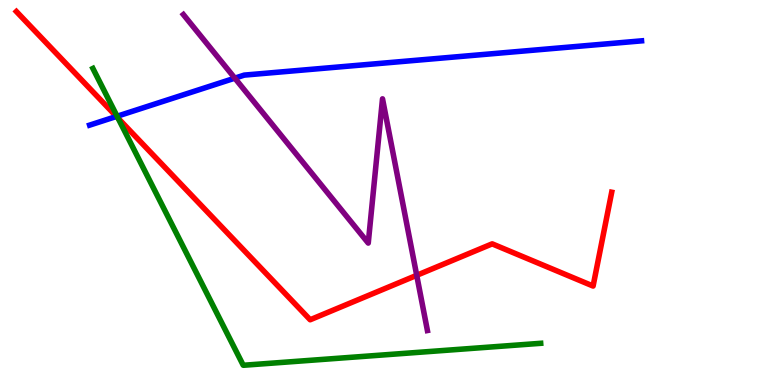[{'lines': ['blue', 'red'], 'intersections': [{'x': 1.5, 'y': 6.97}]}, {'lines': ['green', 'red'], 'intersections': [{'x': 1.52, 'y': 6.93}]}, {'lines': ['purple', 'red'], 'intersections': [{'x': 5.38, 'y': 2.85}]}, {'lines': ['blue', 'green'], 'intersections': [{'x': 1.51, 'y': 6.98}]}, {'lines': ['blue', 'purple'], 'intersections': [{'x': 3.03, 'y': 7.97}]}, {'lines': ['green', 'purple'], 'intersections': []}]